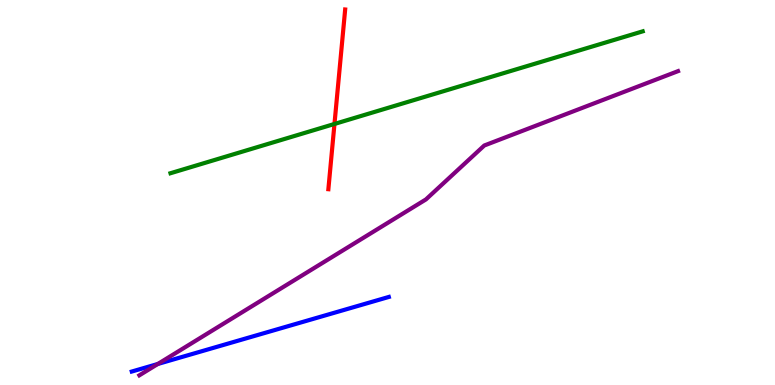[{'lines': ['blue', 'red'], 'intersections': []}, {'lines': ['green', 'red'], 'intersections': [{'x': 4.32, 'y': 6.78}]}, {'lines': ['purple', 'red'], 'intersections': []}, {'lines': ['blue', 'green'], 'intersections': []}, {'lines': ['blue', 'purple'], 'intersections': [{'x': 2.04, 'y': 0.546}]}, {'lines': ['green', 'purple'], 'intersections': []}]